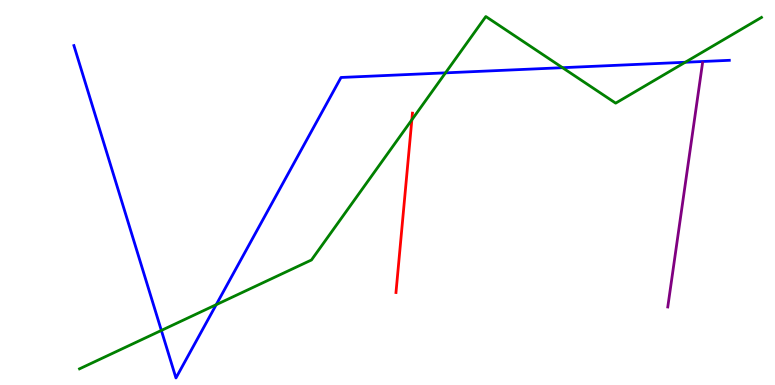[{'lines': ['blue', 'red'], 'intersections': []}, {'lines': ['green', 'red'], 'intersections': [{'x': 5.31, 'y': 6.89}]}, {'lines': ['purple', 'red'], 'intersections': []}, {'lines': ['blue', 'green'], 'intersections': [{'x': 2.08, 'y': 1.42}, {'x': 2.79, 'y': 2.09}, {'x': 5.75, 'y': 8.11}, {'x': 7.26, 'y': 8.24}, {'x': 8.84, 'y': 8.38}]}, {'lines': ['blue', 'purple'], 'intersections': []}, {'lines': ['green', 'purple'], 'intersections': []}]